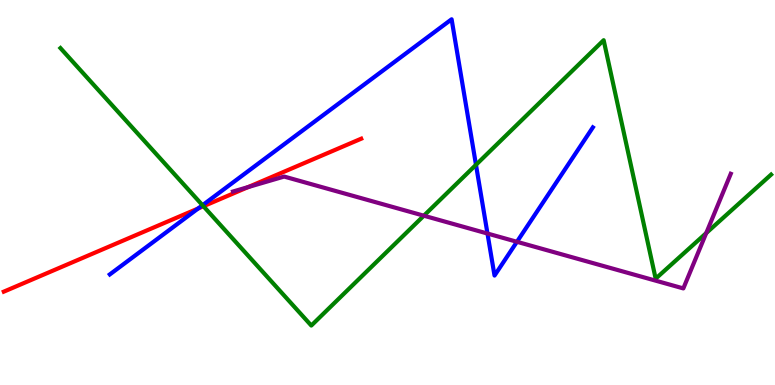[{'lines': ['blue', 'red'], 'intersections': [{'x': 2.56, 'y': 4.58}]}, {'lines': ['green', 'red'], 'intersections': [{'x': 2.62, 'y': 4.64}]}, {'lines': ['purple', 'red'], 'intersections': [{'x': 3.2, 'y': 5.14}]}, {'lines': ['blue', 'green'], 'intersections': [{'x': 2.61, 'y': 4.67}, {'x': 6.14, 'y': 5.72}]}, {'lines': ['blue', 'purple'], 'intersections': [{'x': 6.29, 'y': 3.93}, {'x': 6.67, 'y': 3.72}]}, {'lines': ['green', 'purple'], 'intersections': [{'x': 5.47, 'y': 4.4}, {'x': 9.11, 'y': 3.95}]}]